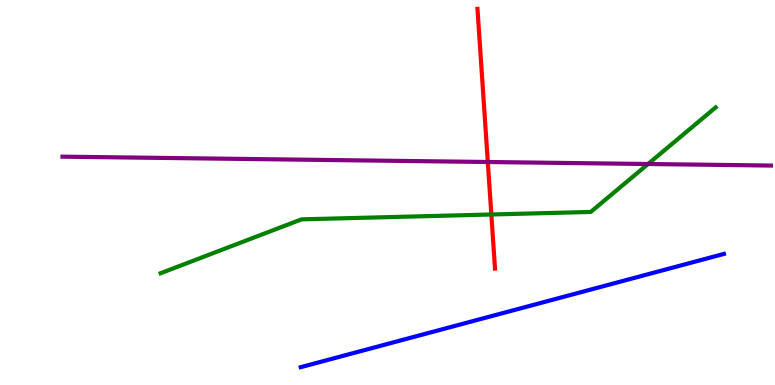[{'lines': ['blue', 'red'], 'intersections': []}, {'lines': ['green', 'red'], 'intersections': [{'x': 6.34, 'y': 4.43}]}, {'lines': ['purple', 'red'], 'intersections': [{'x': 6.29, 'y': 5.79}]}, {'lines': ['blue', 'green'], 'intersections': []}, {'lines': ['blue', 'purple'], 'intersections': []}, {'lines': ['green', 'purple'], 'intersections': [{'x': 8.36, 'y': 5.74}]}]